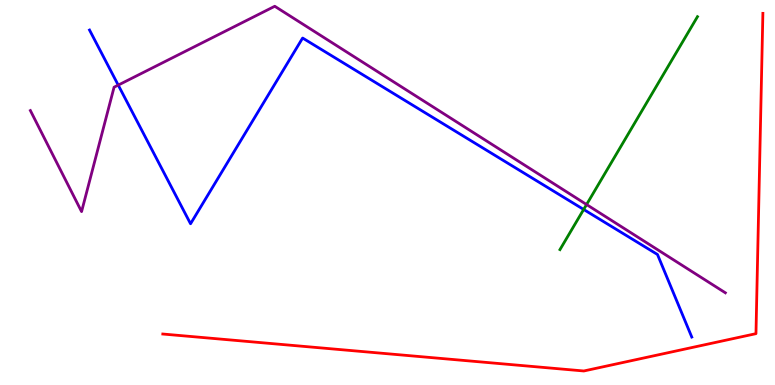[{'lines': ['blue', 'red'], 'intersections': []}, {'lines': ['green', 'red'], 'intersections': []}, {'lines': ['purple', 'red'], 'intersections': []}, {'lines': ['blue', 'green'], 'intersections': [{'x': 7.53, 'y': 4.56}]}, {'lines': ['blue', 'purple'], 'intersections': [{'x': 1.53, 'y': 7.79}]}, {'lines': ['green', 'purple'], 'intersections': [{'x': 7.57, 'y': 4.69}]}]